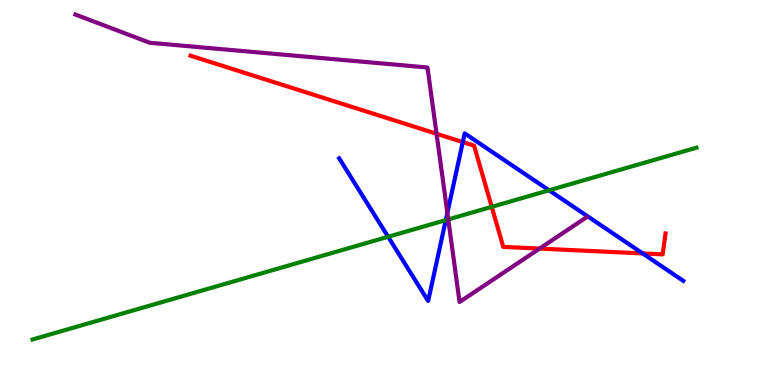[{'lines': ['blue', 'red'], 'intersections': [{'x': 5.97, 'y': 6.31}, {'x': 8.29, 'y': 3.42}]}, {'lines': ['green', 'red'], 'intersections': [{'x': 6.34, 'y': 4.63}]}, {'lines': ['purple', 'red'], 'intersections': [{'x': 5.63, 'y': 6.53}, {'x': 6.96, 'y': 3.54}]}, {'lines': ['blue', 'green'], 'intersections': [{'x': 5.01, 'y': 3.85}, {'x': 5.75, 'y': 4.28}, {'x': 7.08, 'y': 5.06}]}, {'lines': ['blue', 'purple'], 'intersections': [{'x': 5.77, 'y': 4.47}]}, {'lines': ['green', 'purple'], 'intersections': [{'x': 5.78, 'y': 4.3}]}]